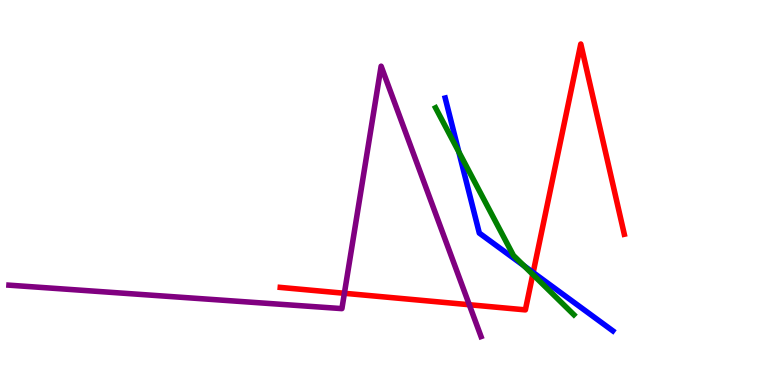[{'lines': ['blue', 'red'], 'intersections': [{'x': 6.88, 'y': 2.92}]}, {'lines': ['green', 'red'], 'intersections': [{'x': 6.87, 'y': 2.87}]}, {'lines': ['purple', 'red'], 'intersections': [{'x': 4.44, 'y': 2.38}, {'x': 6.06, 'y': 2.08}]}, {'lines': ['blue', 'green'], 'intersections': [{'x': 5.92, 'y': 6.06}, {'x': 6.76, 'y': 3.1}]}, {'lines': ['blue', 'purple'], 'intersections': []}, {'lines': ['green', 'purple'], 'intersections': []}]